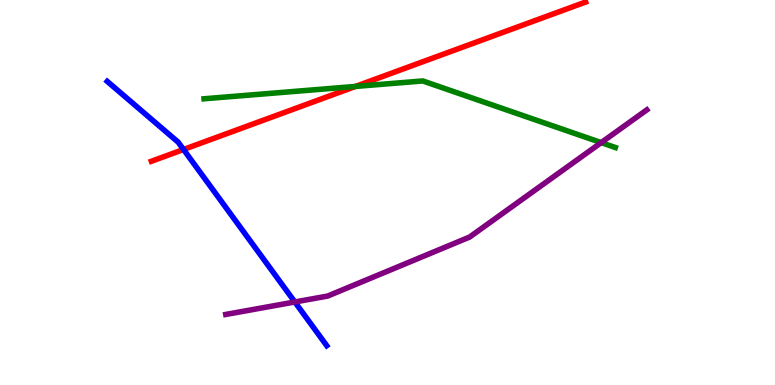[{'lines': ['blue', 'red'], 'intersections': [{'x': 2.37, 'y': 6.12}]}, {'lines': ['green', 'red'], 'intersections': [{'x': 4.59, 'y': 7.75}]}, {'lines': ['purple', 'red'], 'intersections': []}, {'lines': ['blue', 'green'], 'intersections': []}, {'lines': ['blue', 'purple'], 'intersections': [{'x': 3.8, 'y': 2.16}]}, {'lines': ['green', 'purple'], 'intersections': [{'x': 7.76, 'y': 6.3}]}]